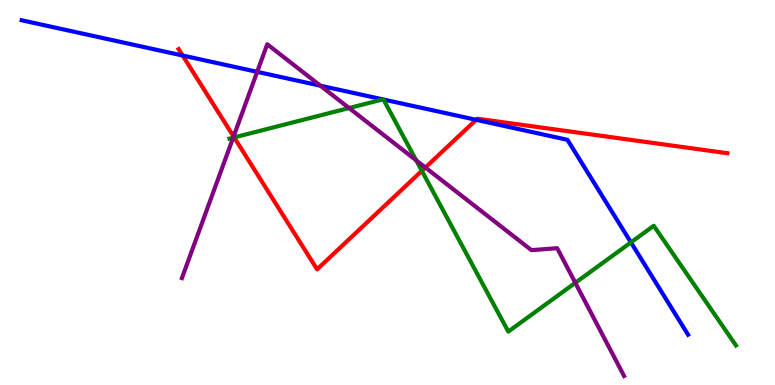[{'lines': ['blue', 'red'], 'intersections': [{'x': 2.36, 'y': 8.56}, {'x': 6.14, 'y': 6.89}]}, {'lines': ['green', 'red'], 'intersections': [{'x': 3.02, 'y': 6.43}, {'x': 5.44, 'y': 5.56}]}, {'lines': ['purple', 'red'], 'intersections': [{'x': 3.01, 'y': 6.45}, {'x': 5.49, 'y': 5.65}]}, {'lines': ['blue', 'green'], 'intersections': [{'x': 4.94, 'y': 7.42}, {'x': 4.95, 'y': 7.42}, {'x': 8.14, 'y': 3.7}]}, {'lines': ['blue', 'purple'], 'intersections': [{'x': 3.32, 'y': 8.13}, {'x': 4.13, 'y': 7.77}]}, {'lines': ['green', 'purple'], 'intersections': [{'x': 3.01, 'y': 6.42}, {'x': 4.5, 'y': 7.19}, {'x': 5.37, 'y': 5.84}, {'x': 7.42, 'y': 2.65}]}]